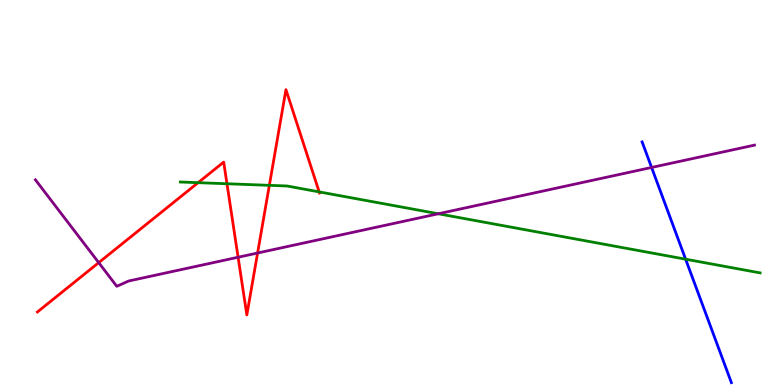[{'lines': ['blue', 'red'], 'intersections': []}, {'lines': ['green', 'red'], 'intersections': [{'x': 2.56, 'y': 5.26}, {'x': 2.93, 'y': 5.23}, {'x': 3.48, 'y': 5.19}, {'x': 4.12, 'y': 5.02}]}, {'lines': ['purple', 'red'], 'intersections': [{'x': 1.27, 'y': 3.18}, {'x': 3.07, 'y': 3.32}, {'x': 3.32, 'y': 3.43}]}, {'lines': ['blue', 'green'], 'intersections': [{'x': 8.85, 'y': 3.27}]}, {'lines': ['blue', 'purple'], 'intersections': [{'x': 8.41, 'y': 5.65}]}, {'lines': ['green', 'purple'], 'intersections': [{'x': 5.66, 'y': 4.45}]}]